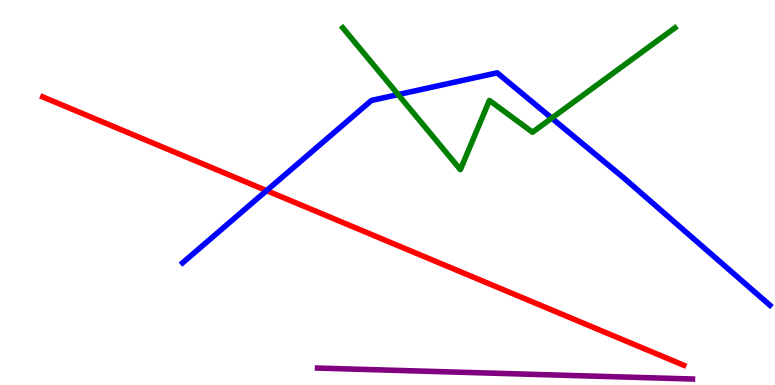[{'lines': ['blue', 'red'], 'intersections': [{'x': 3.44, 'y': 5.05}]}, {'lines': ['green', 'red'], 'intersections': []}, {'lines': ['purple', 'red'], 'intersections': []}, {'lines': ['blue', 'green'], 'intersections': [{'x': 5.14, 'y': 7.54}, {'x': 7.12, 'y': 6.93}]}, {'lines': ['blue', 'purple'], 'intersections': []}, {'lines': ['green', 'purple'], 'intersections': []}]